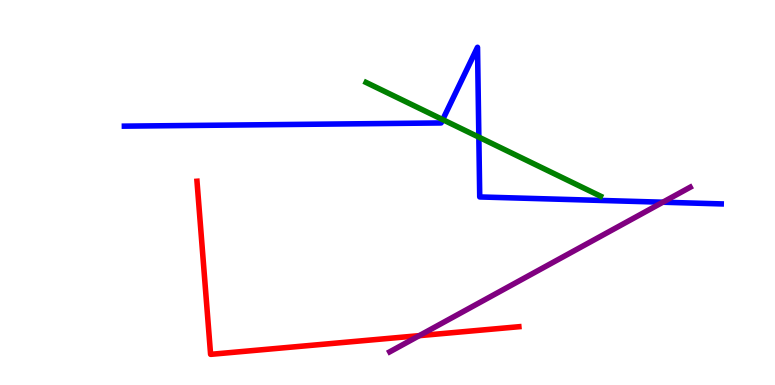[{'lines': ['blue', 'red'], 'intersections': []}, {'lines': ['green', 'red'], 'intersections': []}, {'lines': ['purple', 'red'], 'intersections': [{'x': 5.41, 'y': 1.28}]}, {'lines': ['blue', 'green'], 'intersections': [{'x': 5.71, 'y': 6.89}, {'x': 6.18, 'y': 6.44}]}, {'lines': ['blue', 'purple'], 'intersections': [{'x': 8.55, 'y': 4.75}]}, {'lines': ['green', 'purple'], 'intersections': []}]